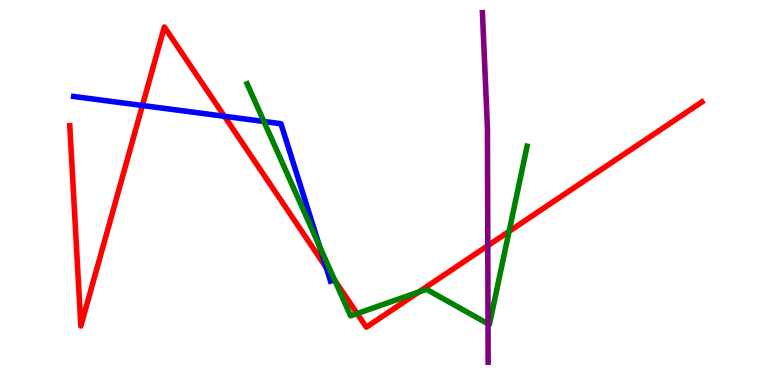[{'lines': ['blue', 'red'], 'intersections': [{'x': 1.84, 'y': 7.26}, {'x': 2.9, 'y': 6.98}, {'x': 4.21, 'y': 3.05}]}, {'lines': ['green', 'red'], 'intersections': [{'x': 4.32, 'y': 2.72}, {'x': 4.61, 'y': 1.86}, {'x': 5.4, 'y': 2.42}, {'x': 6.57, 'y': 3.99}]}, {'lines': ['purple', 'red'], 'intersections': [{'x': 6.29, 'y': 3.62}]}, {'lines': ['blue', 'green'], 'intersections': [{'x': 3.41, 'y': 6.84}, {'x': 4.12, 'y': 3.61}]}, {'lines': ['blue', 'purple'], 'intersections': []}, {'lines': ['green', 'purple'], 'intersections': [{'x': 6.3, 'y': 1.59}]}]